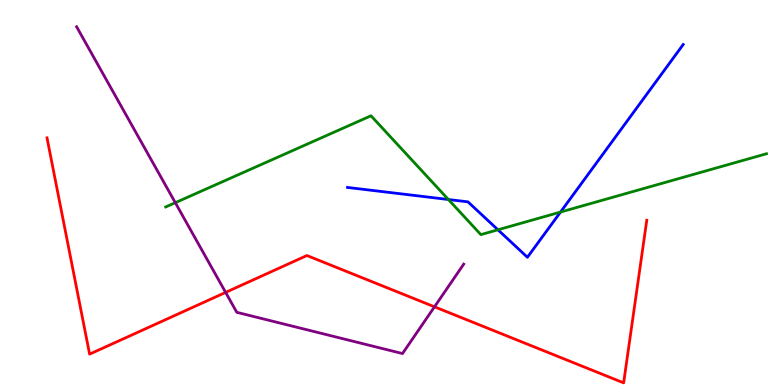[{'lines': ['blue', 'red'], 'intersections': []}, {'lines': ['green', 'red'], 'intersections': []}, {'lines': ['purple', 'red'], 'intersections': [{'x': 2.91, 'y': 2.41}, {'x': 5.61, 'y': 2.03}]}, {'lines': ['blue', 'green'], 'intersections': [{'x': 5.79, 'y': 4.82}, {'x': 6.42, 'y': 4.03}, {'x': 7.23, 'y': 4.49}]}, {'lines': ['blue', 'purple'], 'intersections': []}, {'lines': ['green', 'purple'], 'intersections': [{'x': 2.26, 'y': 4.74}]}]